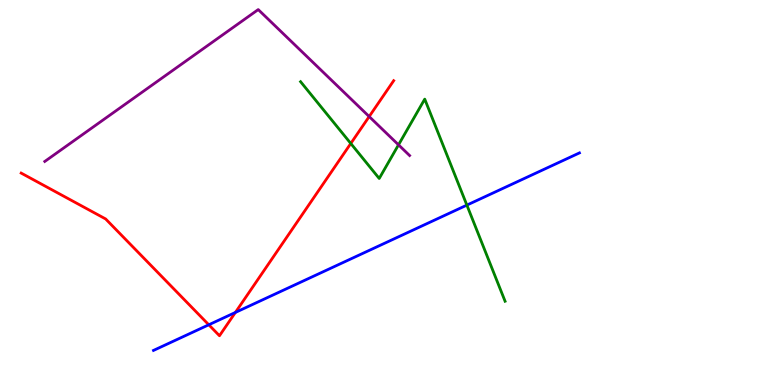[{'lines': ['blue', 'red'], 'intersections': [{'x': 2.69, 'y': 1.56}, {'x': 3.04, 'y': 1.88}]}, {'lines': ['green', 'red'], 'intersections': [{'x': 4.53, 'y': 6.27}]}, {'lines': ['purple', 'red'], 'intersections': [{'x': 4.76, 'y': 6.97}]}, {'lines': ['blue', 'green'], 'intersections': [{'x': 6.02, 'y': 4.67}]}, {'lines': ['blue', 'purple'], 'intersections': []}, {'lines': ['green', 'purple'], 'intersections': [{'x': 5.14, 'y': 6.24}]}]